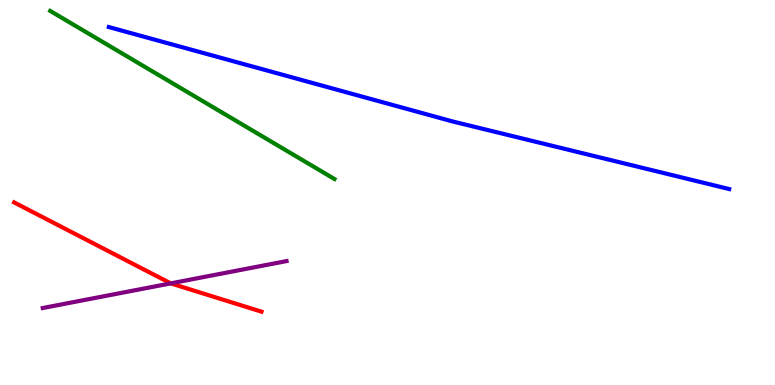[{'lines': ['blue', 'red'], 'intersections': []}, {'lines': ['green', 'red'], 'intersections': []}, {'lines': ['purple', 'red'], 'intersections': [{'x': 2.2, 'y': 2.64}]}, {'lines': ['blue', 'green'], 'intersections': []}, {'lines': ['blue', 'purple'], 'intersections': []}, {'lines': ['green', 'purple'], 'intersections': []}]